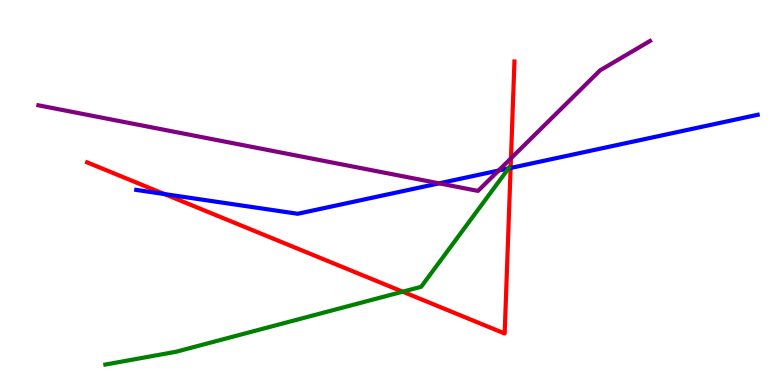[{'lines': ['blue', 'red'], 'intersections': [{'x': 2.12, 'y': 4.96}, {'x': 6.59, 'y': 5.64}]}, {'lines': ['green', 'red'], 'intersections': [{'x': 5.2, 'y': 2.42}]}, {'lines': ['purple', 'red'], 'intersections': [{'x': 6.59, 'y': 5.89}]}, {'lines': ['blue', 'green'], 'intersections': [{'x': 6.56, 'y': 5.63}]}, {'lines': ['blue', 'purple'], 'intersections': [{'x': 5.67, 'y': 5.24}, {'x': 6.43, 'y': 5.57}]}, {'lines': ['green', 'purple'], 'intersections': []}]